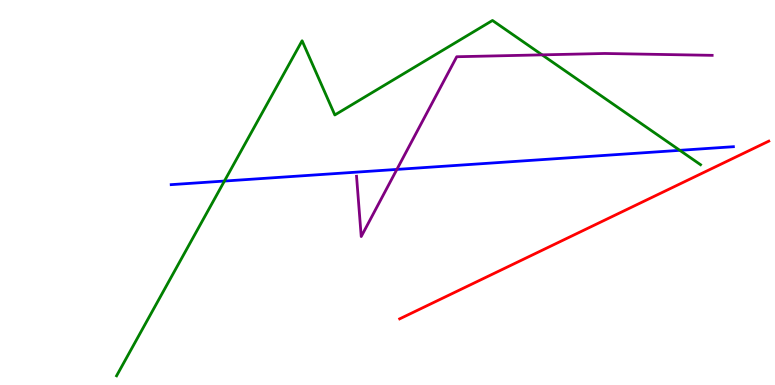[{'lines': ['blue', 'red'], 'intersections': []}, {'lines': ['green', 'red'], 'intersections': []}, {'lines': ['purple', 'red'], 'intersections': []}, {'lines': ['blue', 'green'], 'intersections': [{'x': 2.9, 'y': 5.3}, {'x': 8.77, 'y': 6.1}]}, {'lines': ['blue', 'purple'], 'intersections': [{'x': 5.12, 'y': 5.6}]}, {'lines': ['green', 'purple'], 'intersections': [{'x': 6.99, 'y': 8.58}]}]